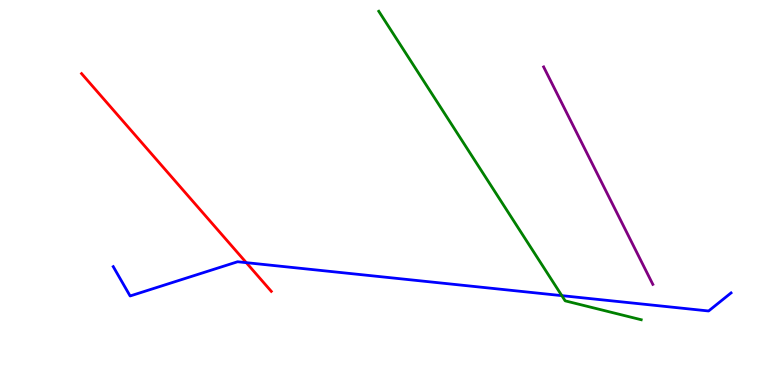[{'lines': ['blue', 'red'], 'intersections': [{'x': 3.18, 'y': 3.18}]}, {'lines': ['green', 'red'], 'intersections': []}, {'lines': ['purple', 'red'], 'intersections': []}, {'lines': ['blue', 'green'], 'intersections': [{'x': 7.25, 'y': 2.32}]}, {'lines': ['blue', 'purple'], 'intersections': []}, {'lines': ['green', 'purple'], 'intersections': []}]